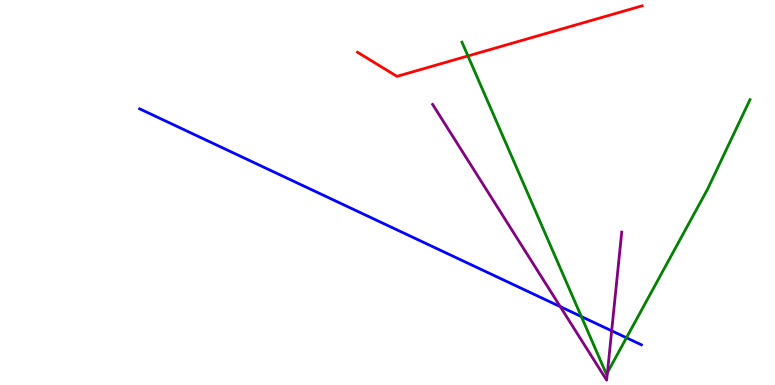[{'lines': ['blue', 'red'], 'intersections': []}, {'lines': ['green', 'red'], 'intersections': [{'x': 6.04, 'y': 8.55}]}, {'lines': ['purple', 'red'], 'intersections': []}, {'lines': ['blue', 'green'], 'intersections': [{'x': 7.5, 'y': 1.78}, {'x': 8.08, 'y': 1.23}]}, {'lines': ['blue', 'purple'], 'intersections': [{'x': 7.23, 'y': 2.04}, {'x': 7.89, 'y': 1.41}]}, {'lines': ['green', 'purple'], 'intersections': [{'x': 7.84, 'y': 0.322}]}]